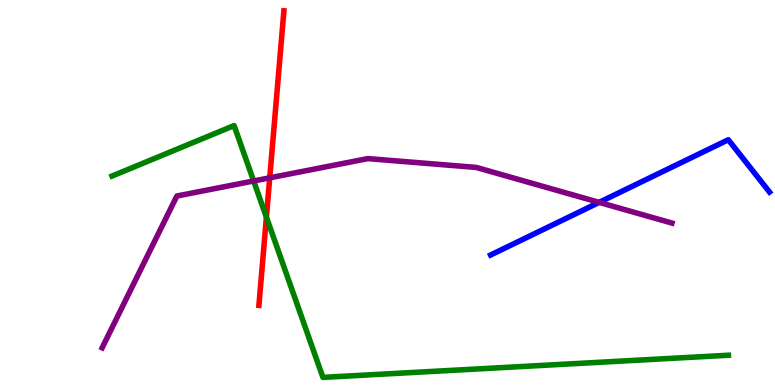[{'lines': ['blue', 'red'], 'intersections': []}, {'lines': ['green', 'red'], 'intersections': [{'x': 3.44, 'y': 4.36}]}, {'lines': ['purple', 'red'], 'intersections': [{'x': 3.48, 'y': 5.38}]}, {'lines': ['blue', 'green'], 'intersections': []}, {'lines': ['blue', 'purple'], 'intersections': [{'x': 7.73, 'y': 4.74}]}, {'lines': ['green', 'purple'], 'intersections': [{'x': 3.27, 'y': 5.3}]}]